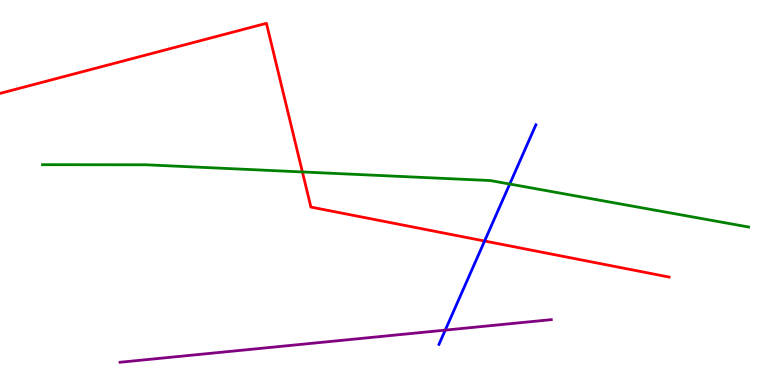[{'lines': ['blue', 'red'], 'intersections': [{'x': 6.25, 'y': 3.74}]}, {'lines': ['green', 'red'], 'intersections': [{'x': 3.9, 'y': 5.53}]}, {'lines': ['purple', 'red'], 'intersections': []}, {'lines': ['blue', 'green'], 'intersections': [{'x': 6.58, 'y': 5.22}]}, {'lines': ['blue', 'purple'], 'intersections': [{'x': 5.75, 'y': 1.43}]}, {'lines': ['green', 'purple'], 'intersections': []}]